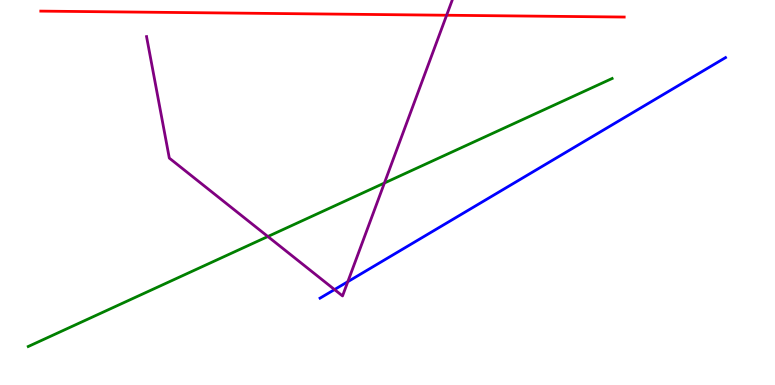[{'lines': ['blue', 'red'], 'intersections': []}, {'lines': ['green', 'red'], 'intersections': []}, {'lines': ['purple', 'red'], 'intersections': [{'x': 5.76, 'y': 9.6}]}, {'lines': ['blue', 'green'], 'intersections': []}, {'lines': ['blue', 'purple'], 'intersections': [{'x': 4.32, 'y': 2.48}, {'x': 4.49, 'y': 2.68}]}, {'lines': ['green', 'purple'], 'intersections': [{'x': 3.46, 'y': 3.86}, {'x': 4.96, 'y': 5.25}]}]